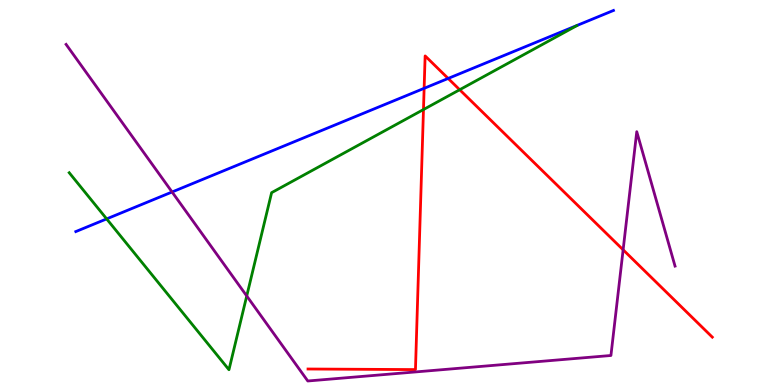[{'lines': ['blue', 'red'], 'intersections': [{'x': 5.47, 'y': 7.71}, {'x': 5.78, 'y': 7.96}]}, {'lines': ['green', 'red'], 'intersections': [{'x': 5.46, 'y': 7.15}, {'x': 5.93, 'y': 7.67}]}, {'lines': ['purple', 'red'], 'intersections': [{'x': 8.04, 'y': 3.51}]}, {'lines': ['blue', 'green'], 'intersections': [{'x': 1.38, 'y': 4.31}]}, {'lines': ['blue', 'purple'], 'intersections': [{'x': 2.22, 'y': 5.01}]}, {'lines': ['green', 'purple'], 'intersections': [{'x': 3.18, 'y': 2.31}]}]